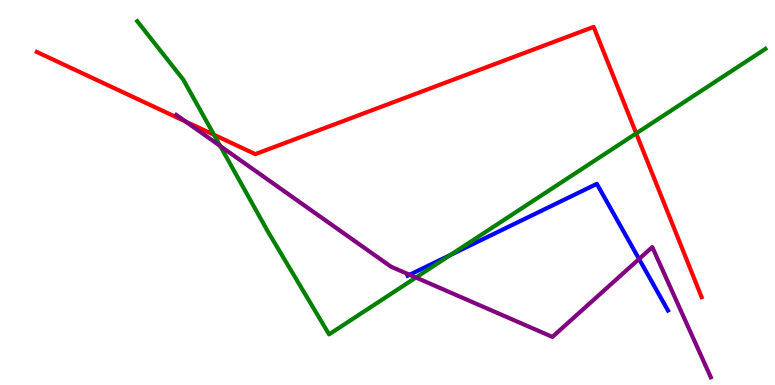[{'lines': ['blue', 'red'], 'intersections': []}, {'lines': ['green', 'red'], 'intersections': [{'x': 2.76, 'y': 6.5}, {'x': 8.21, 'y': 6.53}]}, {'lines': ['purple', 'red'], 'intersections': [{'x': 2.39, 'y': 6.84}]}, {'lines': ['blue', 'green'], 'intersections': [{'x': 5.81, 'y': 3.38}]}, {'lines': ['blue', 'purple'], 'intersections': [{'x': 5.29, 'y': 2.86}, {'x': 8.25, 'y': 3.27}]}, {'lines': ['green', 'purple'], 'intersections': [{'x': 2.84, 'y': 6.21}, {'x': 5.37, 'y': 2.79}]}]